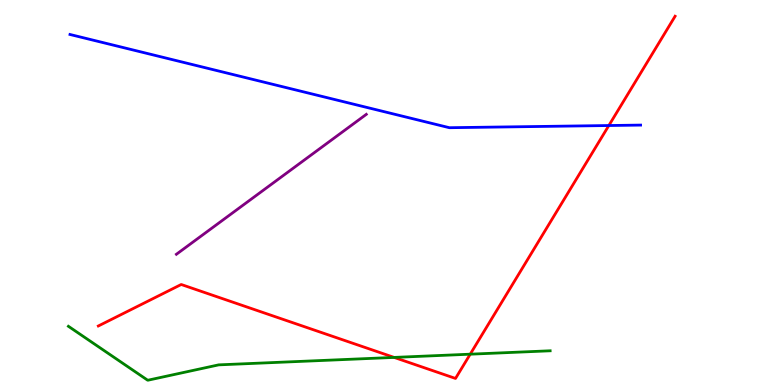[{'lines': ['blue', 'red'], 'intersections': [{'x': 7.86, 'y': 6.74}]}, {'lines': ['green', 'red'], 'intersections': [{'x': 5.09, 'y': 0.716}, {'x': 6.07, 'y': 0.8}]}, {'lines': ['purple', 'red'], 'intersections': []}, {'lines': ['blue', 'green'], 'intersections': []}, {'lines': ['blue', 'purple'], 'intersections': []}, {'lines': ['green', 'purple'], 'intersections': []}]